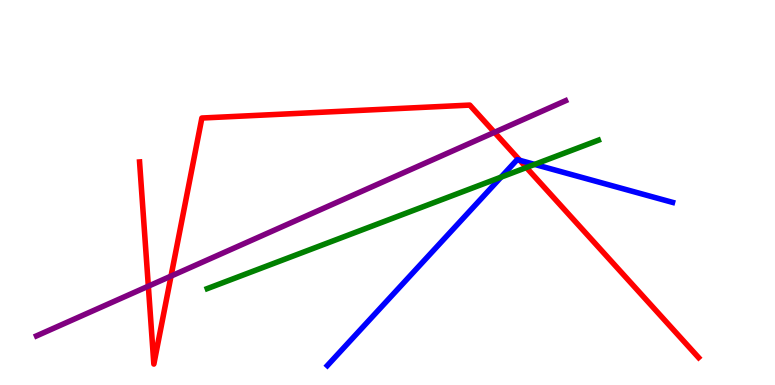[{'lines': ['blue', 'red'], 'intersections': [{'x': 6.71, 'y': 5.84}]}, {'lines': ['green', 'red'], 'intersections': [{'x': 6.79, 'y': 5.65}]}, {'lines': ['purple', 'red'], 'intersections': [{'x': 1.91, 'y': 2.57}, {'x': 2.21, 'y': 2.83}, {'x': 6.38, 'y': 6.56}]}, {'lines': ['blue', 'green'], 'intersections': [{'x': 6.47, 'y': 5.4}, {'x': 6.9, 'y': 5.73}]}, {'lines': ['blue', 'purple'], 'intersections': []}, {'lines': ['green', 'purple'], 'intersections': []}]